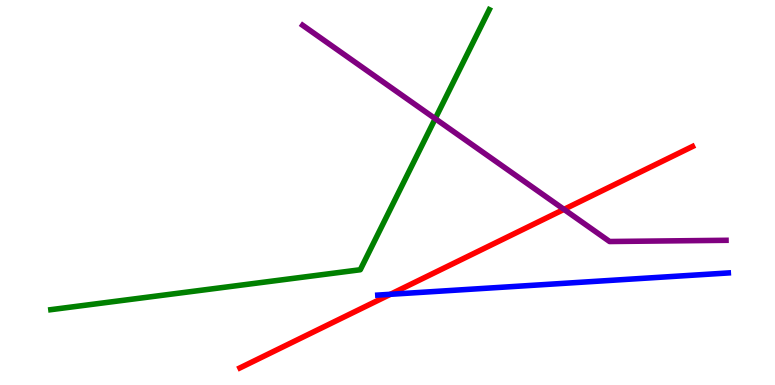[{'lines': ['blue', 'red'], 'intersections': [{'x': 5.04, 'y': 2.36}]}, {'lines': ['green', 'red'], 'intersections': []}, {'lines': ['purple', 'red'], 'intersections': [{'x': 7.28, 'y': 4.56}]}, {'lines': ['blue', 'green'], 'intersections': []}, {'lines': ['blue', 'purple'], 'intersections': []}, {'lines': ['green', 'purple'], 'intersections': [{'x': 5.62, 'y': 6.92}]}]